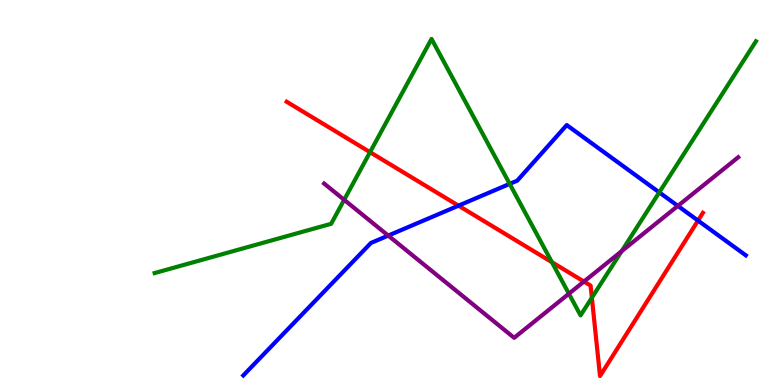[{'lines': ['blue', 'red'], 'intersections': [{'x': 5.92, 'y': 4.66}, {'x': 9.01, 'y': 4.27}]}, {'lines': ['green', 'red'], 'intersections': [{'x': 4.77, 'y': 6.05}, {'x': 7.12, 'y': 3.19}, {'x': 7.64, 'y': 2.27}]}, {'lines': ['purple', 'red'], 'intersections': [{'x': 7.54, 'y': 2.69}]}, {'lines': ['blue', 'green'], 'intersections': [{'x': 6.58, 'y': 5.22}, {'x': 8.51, 'y': 5.0}]}, {'lines': ['blue', 'purple'], 'intersections': [{'x': 5.01, 'y': 3.88}, {'x': 8.75, 'y': 4.65}]}, {'lines': ['green', 'purple'], 'intersections': [{'x': 4.44, 'y': 4.81}, {'x': 7.34, 'y': 2.37}, {'x': 8.02, 'y': 3.47}]}]